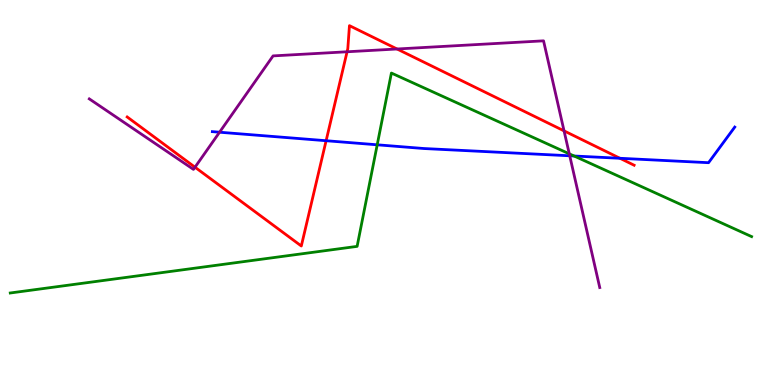[{'lines': ['blue', 'red'], 'intersections': [{'x': 4.21, 'y': 6.34}, {'x': 8.0, 'y': 5.89}]}, {'lines': ['green', 'red'], 'intersections': []}, {'lines': ['purple', 'red'], 'intersections': [{'x': 2.52, 'y': 5.66}, {'x': 4.48, 'y': 8.66}, {'x': 5.12, 'y': 8.73}, {'x': 7.28, 'y': 6.6}]}, {'lines': ['blue', 'green'], 'intersections': [{'x': 4.87, 'y': 6.24}, {'x': 7.41, 'y': 5.95}]}, {'lines': ['blue', 'purple'], 'intersections': [{'x': 2.83, 'y': 6.57}, {'x': 7.35, 'y': 5.95}]}, {'lines': ['green', 'purple'], 'intersections': [{'x': 7.35, 'y': 6.0}]}]